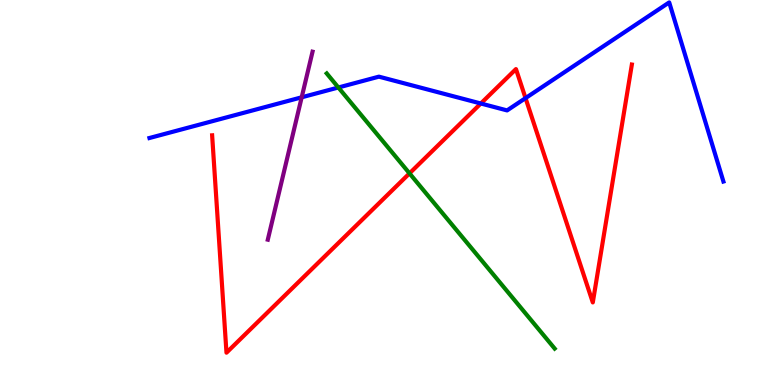[{'lines': ['blue', 'red'], 'intersections': [{'x': 6.2, 'y': 7.31}, {'x': 6.78, 'y': 7.45}]}, {'lines': ['green', 'red'], 'intersections': [{'x': 5.28, 'y': 5.5}]}, {'lines': ['purple', 'red'], 'intersections': []}, {'lines': ['blue', 'green'], 'intersections': [{'x': 4.37, 'y': 7.73}]}, {'lines': ['blue', 'purple'], 'intersections': [{'x': 3.89, 'y': 7.47}]}, {'lines': ['green', 'purple'], 'intersections': []}]